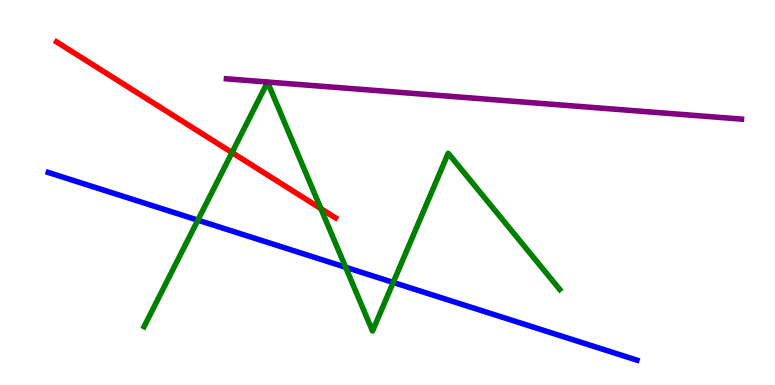[{'lines': ['blue', 'red'], 'intersections': []}, {'lines': ['green', 'red'], 'intersections': [{'x': 2.99, 'y': 6.04}, {'x': 4.14, 'y': 4.58}]}, {'lines': ['purple', 'red'], 'intersections': []}, {'lines': ['blue', 'green'], 'intersections': [{'x': 2.55, 'y': 4.28}, {'x': 4.46, 'y': 3.06}, {'x': 5.07, 'y': 2.66}]}, {'lines': ['blue', 'purple'], 'intersections': []}, {'lines': ['green', 'purple'], 'intersections': []}]